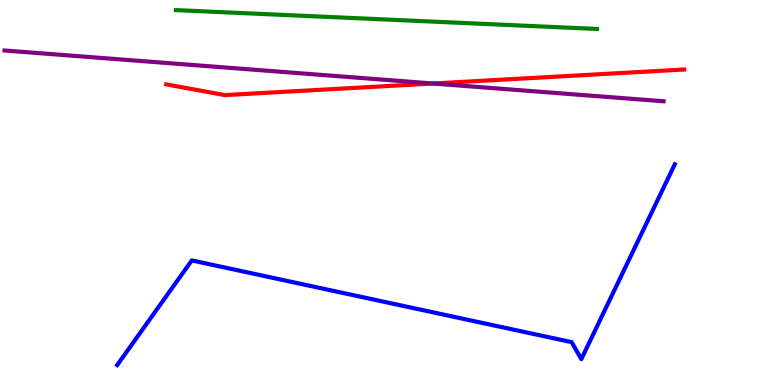[{'lines': ['blue', 'red'], 'intersections': []}, {'lines': ['green', 'red'], 'intersections': []}, {'lines': ['purple', 'red'], 'intersections': [{'x': 5.59, 'y': 7.83}]}, {'lines': ['blue', 'green'], 'intersections': []}, {'lines': ['blue', 'purple'], 'intersections': []}, {'lines': ['green', 'purple'], 'intersections': []}]